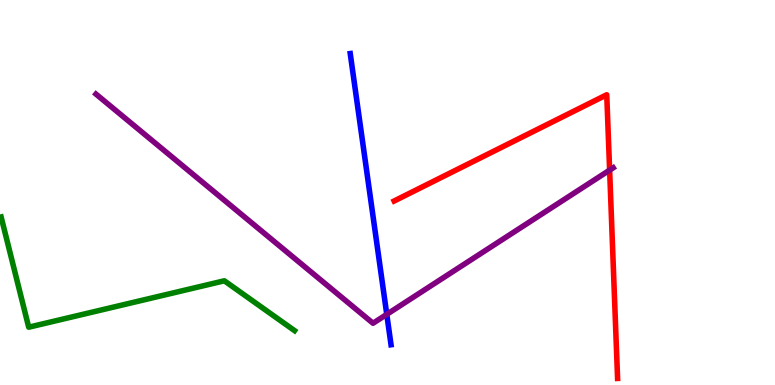[{'lines': ['blue', 'red'], 'intersections': []}, {'lines': ['green', 'red'], 'intersections': []}, {'lines': ['purple', 'red'], 'intersections': [{'x': 7.87, 'y': 5.58}]}, {'lines': ['blue', 'green'], 'intersections': []}, {'lines': ['blue', 'purple'], 'intersections': [{'x': 4.99, 'y': 1.83}]}, {'lines': ['green', 'purple'], 'intersections': []}]